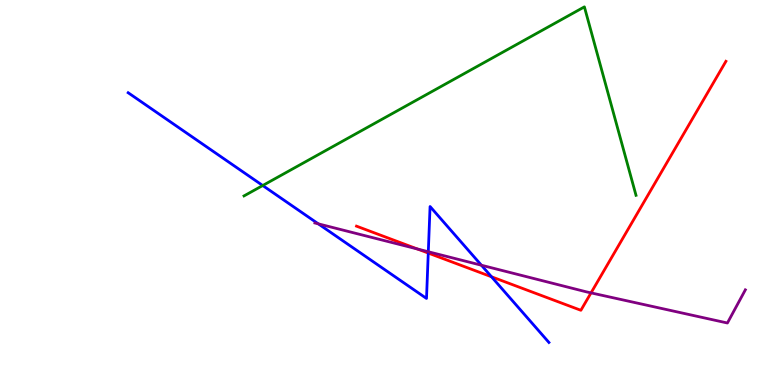[{'lines': ['blue', 'red'], 'intersections': [{'x': 5.53, 'y': 3.43}, {'x': 6.34, 'y': 2.81}]}, {'lines': ['green', 'red'], 'intersections': []}, {'lines': ['purple', 'red'], 'intersections': [{'x': 5.39, 'y': 3.53}, {'x': 7.63, 'y': 2.39}]}, {'lines': ['blue', 'green'], 'intersections': [{'x': 3.39, 'y': 5.18}]}, {'lines': ['blue', 'purple'], 'intersections': [{'x': 4.11, 'y': 4.19}, {'x': 5.53, 'y': 3.46}, {'x': 6.21, 'y': 3.11}]}, {'lines': ['green', 'purple'], 'intersections': []}]